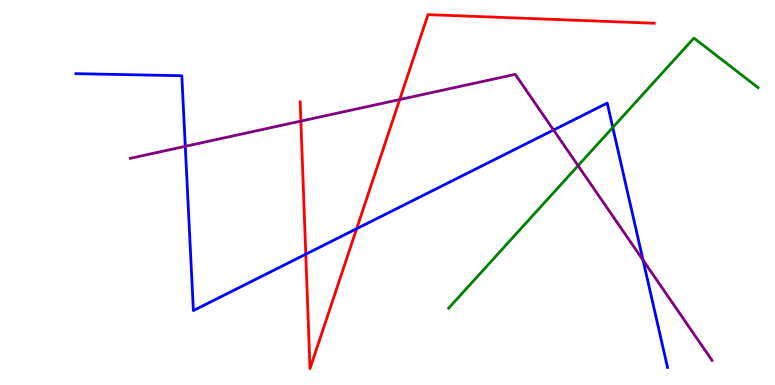[{'lines': ['blue', 'red'], 'intersections': [{'x': 3.95, 'y': 3.4}, {'x': 4.6, 'y': 4.06}]}, {'lines': ['green', 'red'], 'intersections': []}, {'lines': ['purple', 'red'], 'intersections': [{'x': 3.88, 'y': 6.85}, {'x': 5.16, 'y': 7.41}]}, {'lines': ['blue', 'green'], 'intersections': [{'x': 7.91, 'y': 6.69}]}, {'lines': ['blue', 'purple'], 'intersections': [{'x': 2.39, 'y': 6.2}, {'x': 7.14, 'y': 6.62}, {'x': 8.3, 'y': 3.24}]}, {'lines': ['green', 'purple'], 'intersections': [{'x': 7.46, 'y': 5.7}]}]